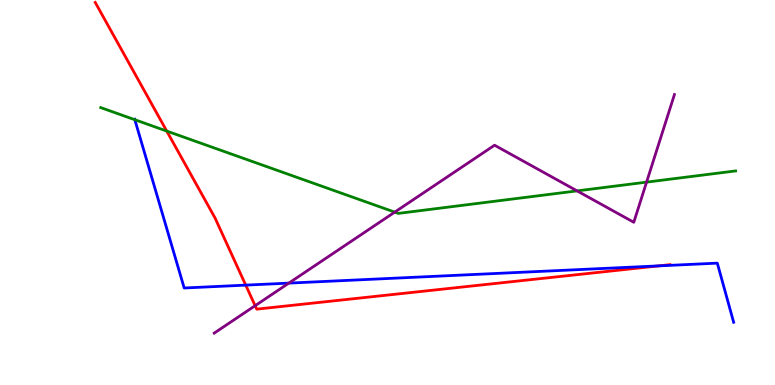[{'lines': ['blue', 'red'], 'intersections': [{'x': 3.17, 'y': 2.59}, {'x': 8.5, 'y': 3.09}]}, {'lines': ['green', 'red'], 'intersections': [{'x': 2.15, 'y': 6.6}]}, {'lines': ['purple', 'red'], 'intersections': [{'x': 3.29, 'y': 2.06}]}, {'lines': ['blue', 'green'], 'intersections': [{'x': 1.74, 'y': 6.89}]}, {'lines': ['blue', 'purple'], 'intersections': [{'x': 3.73, 'y': 2.65}]}, {'lines': ['green', 'purple'], 'intersections': [{'x': 5.09, 'y': 4.49}, {'x': 7.45, 'y': 5.04}, {'x': 8.34, 'y': 5.27}]}]